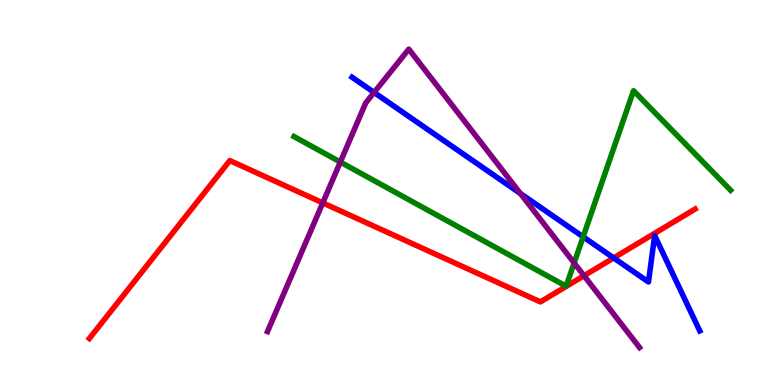[{'lines': ['blue', 'red'], 'intersections': [{'x': 7.92, 'y': 3.3}]}, {'lines': ['green', 'red'], 'intersections': []}, {'lines': ['purple', 'red'], 'intersections': [{'x': 4.16, 'y': 4.73}, {'x': 7.54, 'y': 2.84}]}, {'lines': ['blue', 'green'], 'intersections': [{'x': 7.52, 'y': 3.85}]}, {'lines': ['blue', 'purple'], 'intersections': [{'x': 4.83, 'y': 7.6}, {'x': 6.72, 'y': 4.97}]}, {'lines': ['green', 'purple'], 'intersections': [{'x': 4.39, 'y': 5.79}, {'x': 7.41, 'y': 3.17}]}]